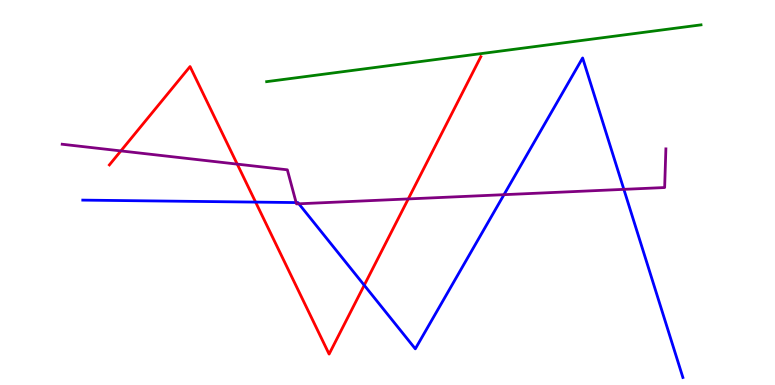[{'lines': ['blue', 'red'], 'intersections': [{'x': 3.3, 'y': 4.75}, {'x': 4.7, 'y': 2.59}]}, {'lines': ['green', 'red'], 'intersections': []}, {'lines': ['purple', 'red'], 'intersections': [{'x': 1.56, 'y': 6.08}, {'x': 3.06, 'y': 5.74}, {'x': 5.27, 'y': 4.83}]}, {'lines': ['blue', 'green'], 'intersections': []}, {'lines': ['blue', 'purple'], 'intersections': [{'x': 3.82, 'y': 4.74}, {'x': 3.86, 'y': 4.71}, {'x': 6.5, 'y': 4.94}, {'x': 8.05, 'y': 5.08}]}, {'lines': ['green', 'purple'], 'intersections': []}]